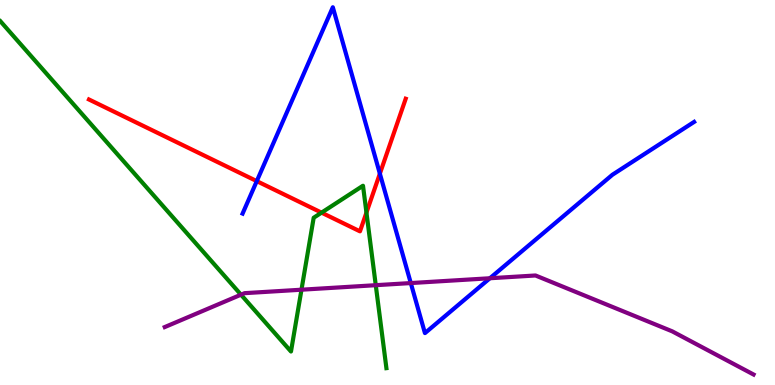[{'lines': ['blue', 'red'], 'intersections': [{'x': 3.31, 'y': 5.3}, {'x': 4.9, 'y': 5.49}]}, {'lines': ['green', 'red'], 'intersections': [{'x': 4.15, 'y': 4.48}, {'x': 4.73, 'y': 4.48}]}, {'lines': ['purple', 'red'], 'intersections': []}, {'lines': ['blue', 'green'], 'intersections': []}, {'lines': ['blue', 'purple'], 'intersections': [{'x': 5.3, 'y': 2.65}, {'x': 6.32, 'y': 2.77}]}, {'lines': ['green', 'purple'], 'intersections': [{'x': 3.11, 'y': 2.35}, {'x': 3.89, 'y': 2.48}, {'x': 4.85, 'y': 2.59}]}]